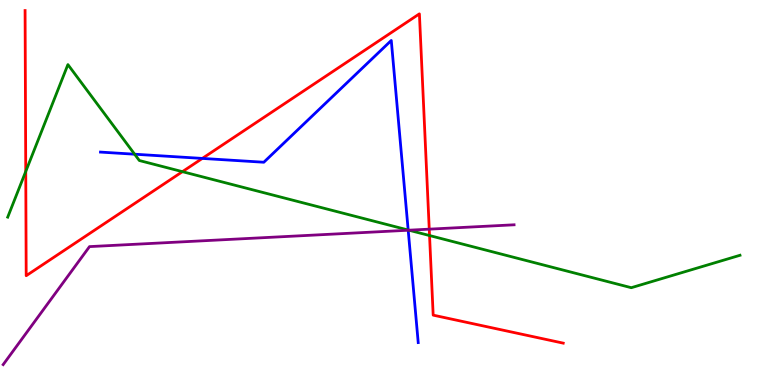[{'lines': ['blue', 'red'], 'intersections': [{'x': 2.61, 'y': 5.89}]}, {'lines': ['green', 'red'], 'intersections': [{'x': 0.332, 'y': 5.55}, {'x': 2.35, 'y': 5.54}, {'x': 5.54, 'y': 3.88}]}, {'lines': ['purple', 'red'], 'intersections': [{'x': 5.54, 'y': 4.05}]}, {'lines': ['blue', 'green'], 'intersections': [{'x': 1.74, 'y': 5.99}, {'x': 5.27, 'y': 4.03}]}, {'lines': ['blue', 'purple'], 'intersections': [{'x': 5.27, 'y': 4.02}]}, {'lines': ['green', 'purple'], 'intersections': [{'x': 5.28, 'y': 4.02}]}]